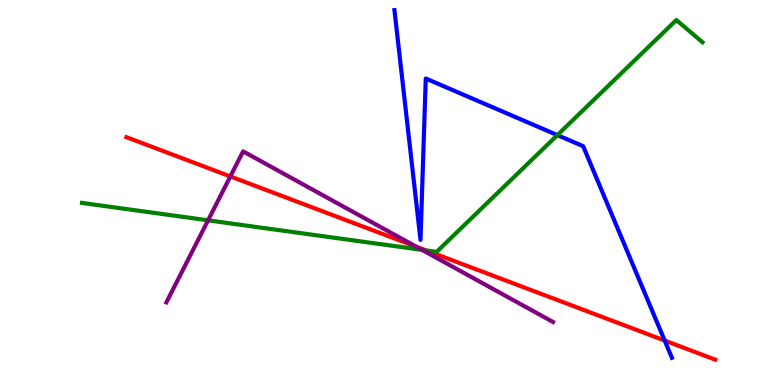[{'lines': ['blue', 'red'], 'intersections': [{'x': 8.58, 'y': 1.15}]}, {'lines': ['green', 'red'], 'intersections': [{'x': 5.5, 'y': 3.49}]}, {'lines': ['purple', 'red'], 'intersections': [{'x': 2.97, 'y': 5.42}, {'x': 5.37, 'y': 3.59}]}, {'lines': ['blue', 'green'], 'intersections': [{'x': 7.19, 'y': 6.49}]}, {'lines': ['blue', 'purple'], 'intersections': []}, {'lines': ['green', 'purple'], 'intersections': [{'x': 2.68, 'y': 4.28}, {'x': 5.45, 'y': 3.51}]}]